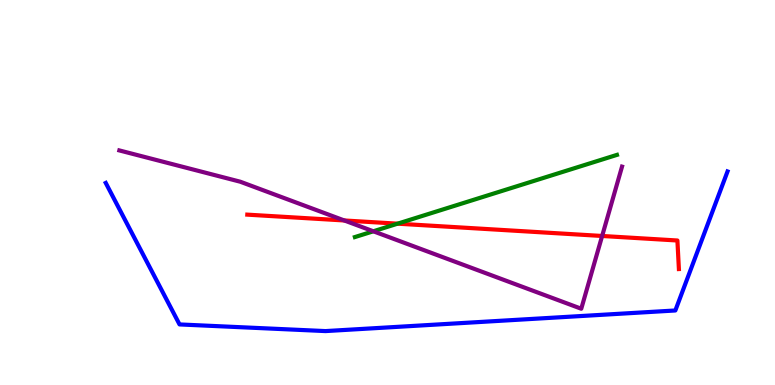[{'lines': ['blue', 'red'], 'intersections': []}, {'lines': ['green', 'red'], 'intersections': [{'x': 5.13, 'y': 4.19}]}, {'lines': ['purple', 'red'], 'intersections': [{'x': 4.44, 'y': 4.27}, {'x': 7.77, 'y': 3.87}]}, {'lines': ['blue', 'green'], 'intersections': []}, {'lines': ['blue', 'purple'], 'intersections': []}, {'lines': ['green', 'purple'], 'intersections': [{'x': 4.82, 'y': 3.99}]}]